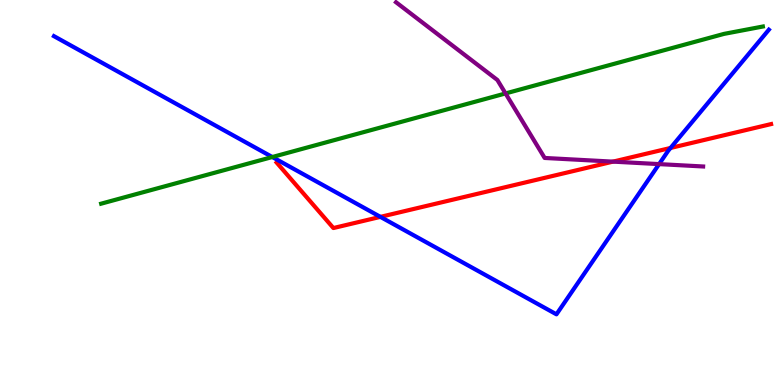[{'lines': ['blue', 'red'], 'intersections': [{'x': 4.91, 'y': 4.37}, {'x': 8.65, 'y': 6.16}]}, {'lines': ['green', 'red'], 'intersections': []}, {'lines': ['purple', 'red'], 'intersections': [{'x': 7.91, 'y': 5.8}]}, {'lines': ['blue', 'green'], 'intersections': [{'x': 3.51, 'y': 5.92}]}, {'lines': ['blue', 'purple'], 'intersections': [{'x': 8.5, 'y': 5.74}]}, {'lines': ['green', 'purple'], 'intersections': [{'x': 6.52, 'y': 7.57}]}]